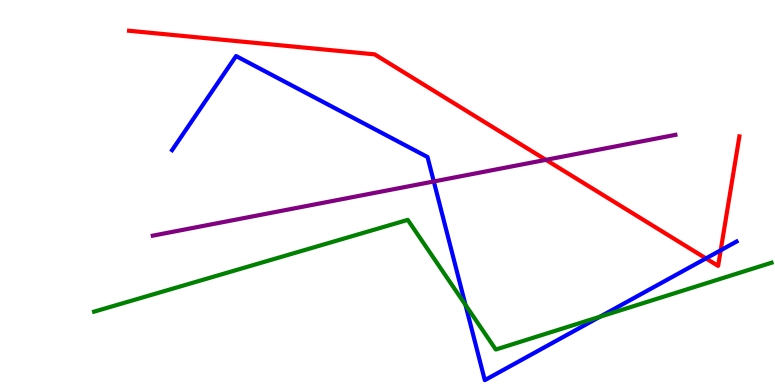[{'lines': ['blue', 'red'], 'intersections': [{'x': 9.11, 'y': 3.29}, {'x': 9.3, 'y': 3.5}]}, {'lines': ['green', 'red'], 'intersections': []}, {'lines': ['purple', 'red'], 'intersections': [{'x': 7.04, 'y': 5.85}]}, {'lines': ['blue', 'green'], 'intersections': [{'x': 6.01, 'y': 2.08}, {'x': 7.74, 'y': 1.77}]}, {'lines': ['blue', 'purple'], 'intersections': [{'x': 5.6, 'y': 5.29}]}, {'lines': ['green', 'purple'], 'intersections': []}]